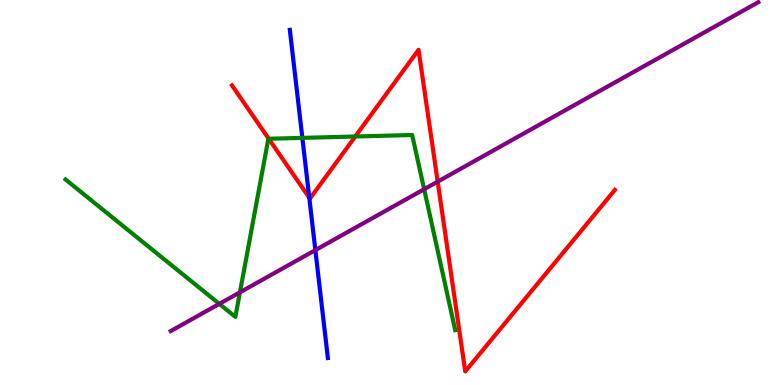[{'lines': ['blue', 'red'], 'intersections': [{'x': 3.99, 'y': 4.86}]}, {'lines': ['green', 'red'], 'intersections': [{'x': 3.47, 'y': 6.4}, {'x': 4.58, 'y': 6.45}]}, {'lines': ['purple', 'red'], 'intersections': [{'x': 5.65, 'y': 5.28}]}, {'lines': ['blue', 'green'], 'intersections': [{'x': 3.9, 'y': 6.42}]}, {'lines': ['blue', 'purple'], 'intersections': [{'x': 4.07, 'y': 3.5}]}, {'lines': ['green', 'purple'], 'intersections': [{'x': 2.83, 'y': 2.11}, {'x': 3.1, 'y': 2.41}, {'x': 5.47, 'y': 5.08}]}]